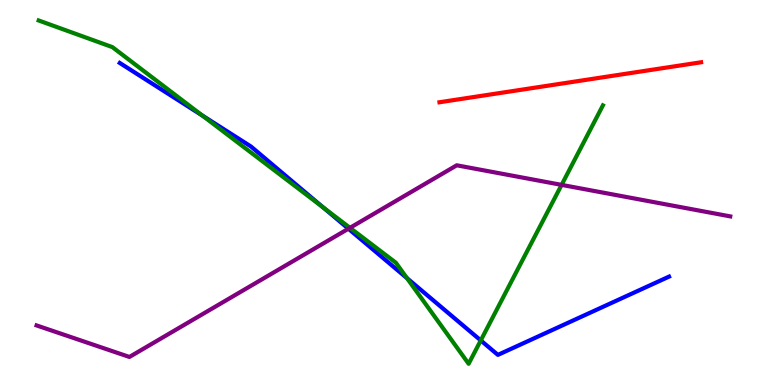[{'lines': ['blue', 'red'], 'intersections': []}, {'lines': ['green', 'red'], 'intersections': []}, {'lines': ['purple', 'red'], 'intersections': []}, {'lines': ['blue', 'green'], 'intersections': [{'x': 2.61, 'y': 7.0}, {'x': 4.17, 'y': 4.61}, {'x': 5.25, 'y': 2.78}, {'x': 6.2, 'y': 1.16}]}, {'lines': ['blue', 'purple'], 'intersections': [{'x': 4.5, 'y': 4.06}]}, {'lines': ['green', 'purple'], 'intersections': [{'x': 4.52, 'y': 4.08}, {'x': 7.25, 'y': 5.2}]}]